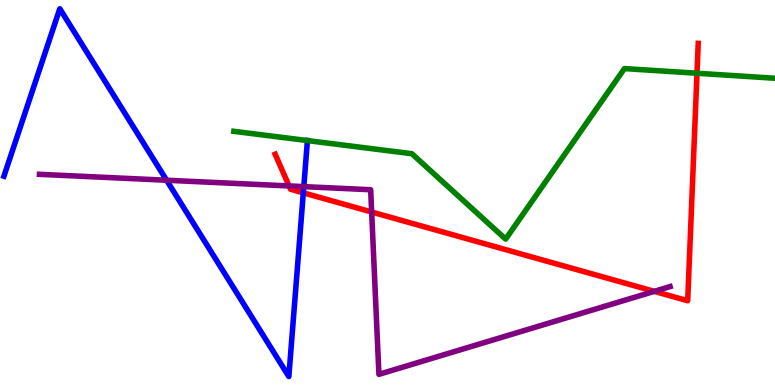[{'lines': ['blue', 'red'], 'intersections': [{'x': 3.91, 'y': 4.99}]}, {'lines': ['green', 'red'], 'intersections': [{'x': 8.99, 'y': 8.1}]}, {'lines': ['purple', 'red'], 'intersections': [{'x': 3.73, 'y': 5.17}, {'x': 4.8, 'y': 4.49}, {'x': 8.44, 'y': 2.43}]}, {'lines': ['blue', 'green'], 'intersections': [{'x': 3.97, 'y': 6.35}]}, {'lines': ['blue', 'purple'], 'intersections': [{'x': 2.15, 'y': 5.32}, {'x': 3.92, 'y': 5.15}]}, {'lines': ['green', 'purple'], 'intersections': []}]